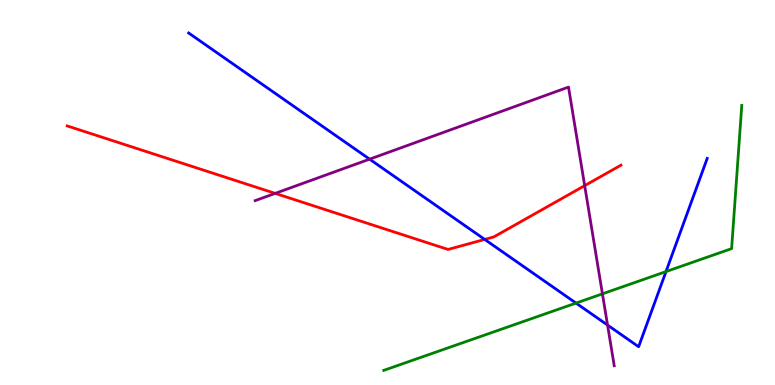[{'lines': ['blue', 'red'], 'intersections': [{'x': 6.25, 'y': 3.78}]}, {'lines': ['green', 'red'], 'intersections': []}, {'lines': ['purple', 'red'], 'intersections': [{'x': 3.55, 'y': 4.98}, {'x': 7.54, 'y': 5.18}]}, {'lines': ['blue', 'green'], 'intersections': [{'x': 7.43, 'y': 2.13}, {'x': 8.59, 'y': 2.95}]}, {'lines': ['blue', 'purple'], 'intersections': [{'x': 4.77, 'y': 5.87}, {'x': 7.84, 'y': 1.56}]}, {'lines': ['green', 'purple'], 'intersections': [{'x': 7.77, 'y': 2.37}]}]